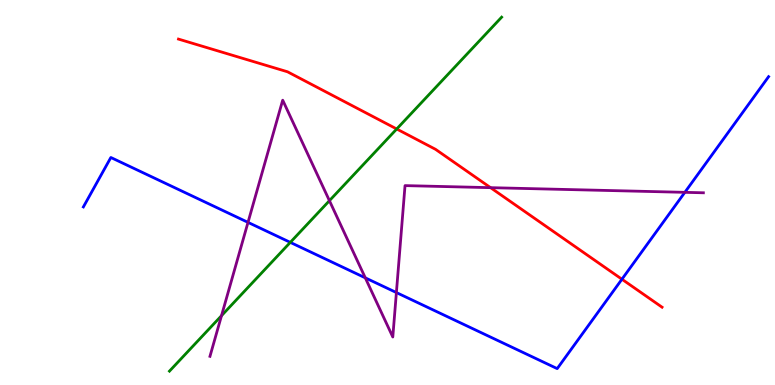[{'lines': ['blue', 'red'], 'intersections': [{'x': 8.02, 'y': 2.75}]}, {'lines': ['green', 'red'], 'intersections': [{'x': 5.12, 'y': 6.65}]}, {'lines': ['purple', 'red'], 'intersections': [{'x': 6.33, 'y': 5.13}]}, {'lines': ['blue', 'green'], 'intersections': [{'x': 3.75, 'y': 3.7}]}, {'lines': ['blue', 'purple'], 'intersections': [{'x': 3.2, 'y': 4.22}, {'x': 4.71, 'y': 2.78}, {'x': 5.11, 'y': 2.4}, {'x': 8.84, 'y': 5.0}]}, {'lines': ['green', 'purple'], 'intersections': [{'x': 2.86, 'y': 1.8}, {'x': 4.25, 'y': 4.79}]}]